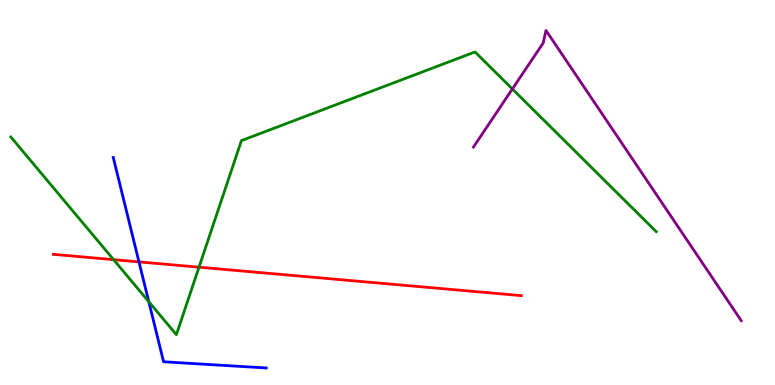[{'lines': ['blue', 'red'], 'intersections': [{'x': 1.79, 'y': 3.2}]}, {'lines': ['green', 'red'], 'intersections': [{'x': 1.47, 'y': 3.26}, {'x': 2.57, 'y': 3.06}]}, {'lines': ['purple', 'red'], 'intersections': []}, {'lines': ['blue', 'green'], 'intersections': [{'x': 1.92, 'y': 2.16}]}, {'lines': ['blue', 'purple'], 'intersections': []}, {'lines': ['green', 'purple'], 'intersections': [{'x': 6.61, 'y': 7.69}]}]